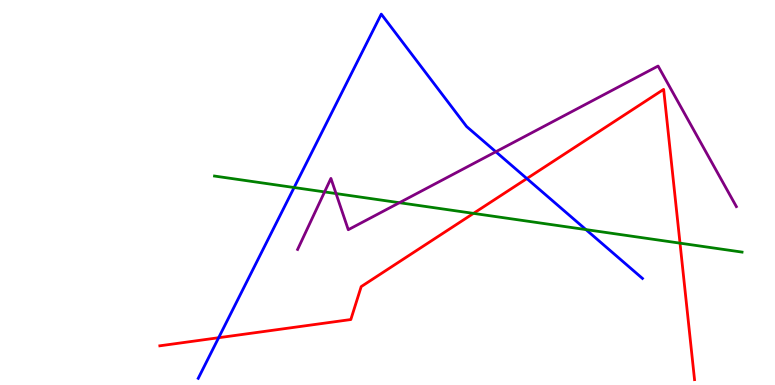[{'lines': ['blue', 'red'], 'intersections': [{'x': 2.82, 'y': 1.23}, {'x': 6.8, 'y': 5.36}]}, {'lines': ['green', 'red'], 'intersections': [{'x': 6.11, 'y': 4.46}, {'x': 8.77, 'y': 3.68}]}, {'lines': ['purple', 'red'], 'intersections': []}, {'lines': ['blue', 'green'], 'intersections': [{'x': 3.8, 'y': 5.13}, {'x': 7.56, 'y': 4.04}]}, {'lines': ['blue', 'purple'], 'intersections': [{'x': 6.4, 'y': 6.06}]}, {'lines': ['green', 'purple'], 'intersections': [{'x': 4.19, 'y': 5.02}, {'x': 4.34, 'y': 4.97}, {'x': 5.15, 'y': 4.74}]}]